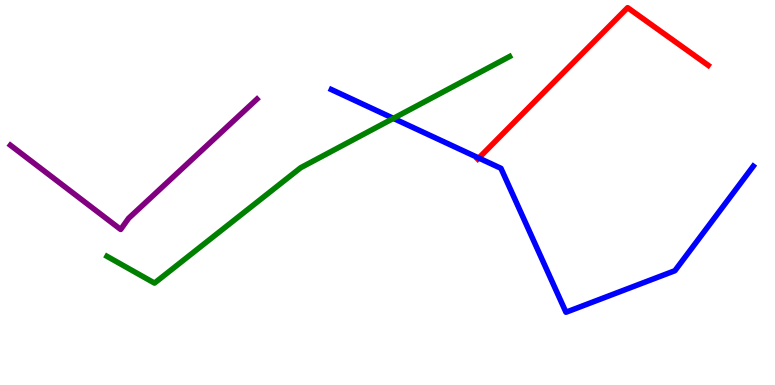[{'lines': ['blue', 'red'], 'intersections': [{'x': 6.18, 'y': 5.9}]}, {'lines': ['green', 'red'], 'intersections': []}, {'lines': ['purple', 'red'], 'intersections': []}, {'lines': ['blue', 'green'], 'intersections': [{'x': 5.08, 'y': 6.93}]}, {'lines': ['blue', 'purple'], 'intersections': []}, {'lines': ['green', 'purple'], 'intersections': []}]